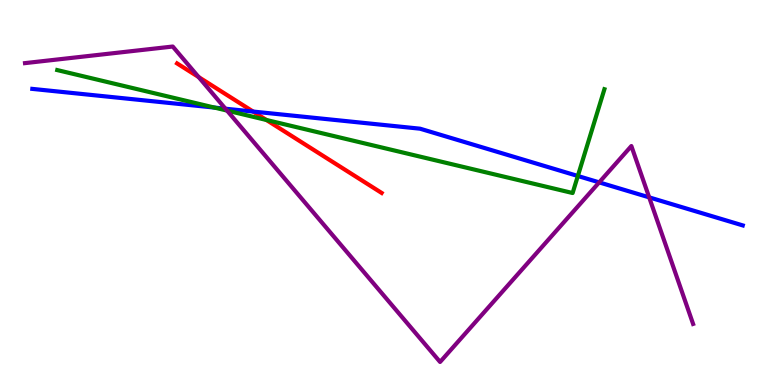[{'lines': ['blue', 'red'], 'intersections': [{'x': 3.27, 'y': 7.1}]}, {'lines': ['green', 'red'], 'intersections': [{'x': 3.44, 'y': 6.88}]}, {'lines': ['purple', 'red'], 'intersections': [{'x': 2.56, 'y': 8.0}]}, {'lines': ['blue', 'green'], 'intersections': [{'x': 2.77, 'y': 7.21}, {'x': 7.46, 'y': 5.43}]}, {'lines': ['blue', 'purple'], 'intersections': [{'x': 2.91, 'y': 7.18}, {'x': 7.73, 'y': 5.26}, {'x': 8.38, 'y': 4.87}]}, {'lines': ['green', 'purple'], 'intersections': [{'x': 2.93, 'y': 7.13}]}]